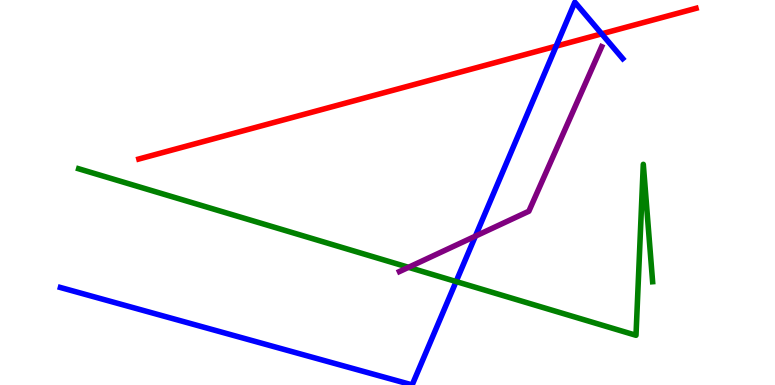[{'lines': ['blue', 'red'], 'intersections': [{'x': 7.18, 'y': 8.8}, {'x': 7.76, 'y': 9.12}]}, {'lines': ['green', 'red'], 'intersections': []}, {'lines': ['purple', 'red'], 'intersections': []}, {'lines': ['blue', 'green'], 'intersections': [{'x': 5.89, 'y': 2.69}]}, {'lines': ['blue', 'purple'], 'intersections': [{'x': 6.13, 'y': 3.87}]}, {'lines': ['green', 'purple'], 'intersections': [{'x': 5.27, 'y': 3.06}]}]